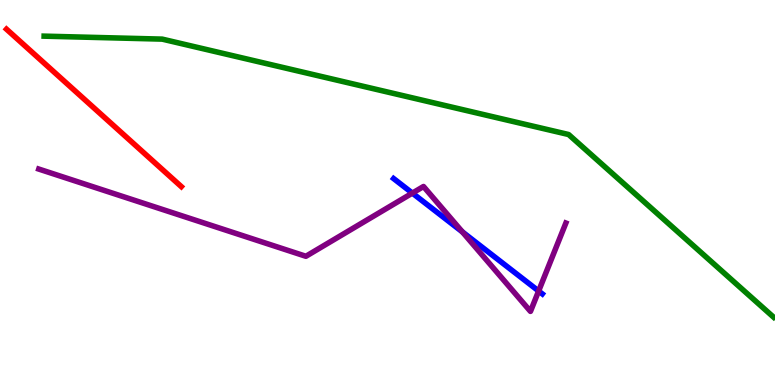[{'lines': ['blue', 'red'], 'intersections': []}, {'lines': ['green', 'red'], 'intersections': []}, {'lines': ['purple', 'red'], 'intersections': []}, {'lines': ['blue', 'green'], 'intersections': []}, {'lines': ['blue', 'purple'], 'intersections': [{'x': 5.32, 'y': 4.98}, {'x': 5.97, 'y': 3.98}, {'x': 6.95, 'y': 2.44}]}, {'lines': ['green', 'purple'], 'intersections': []}]